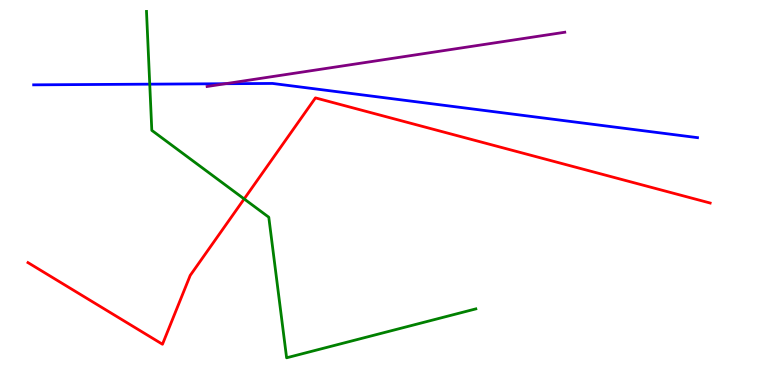[{'lines': ['blue', 'red'], 'intersections': []}, {'lines': ['green', 'red'], 'intersections': [{'x': 3.15, 'y': 4.83}]}, {'lines': ['purple', 'red'], 'intersections': []}, {'lines': ['blue', 'green'], 'intersections': [{'x': 1.93, 'y': 7.81}]}, {'lines': ['blue', 'purple'], 'intersections': [{'x': 2.91, 'y': 7.83}]}, {'lines': ['green', 'purple'], 'intersections': []}]